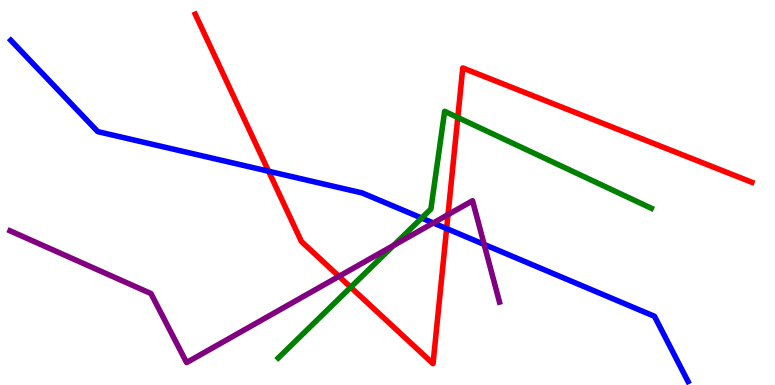[{'lines': ['blue', 'red'], 'intersections': [{'x': 3.47, 'y': 5.55}, {'x': 5.76, 'y': 4.06}]}, {'lines': ['green', 'red'], 'intersections': [{'x': 4.53, 'y': 2.54}, {'x': 5.91, 'y': 6.95}]}, {'lines': ['purple', 'red'], 'intersections': [{'x': 4.37, 'y': 2.82}, {'x': 5.78, 'y': 4.43}]}, {'lines': ['blue', 'green'], 'intersections': [{'x': 5.44, 'y': 4.34}]}, {'lines': ['blue', 'purple'], 'intersections': [{'x': 5.59, 'y': 4.21}, {'x': 6.25, 'y': 3.65}]}, {'lines': ['green', 'purple'], 'intersections': [{'x': 5.08, 'y': 3.63}]}]